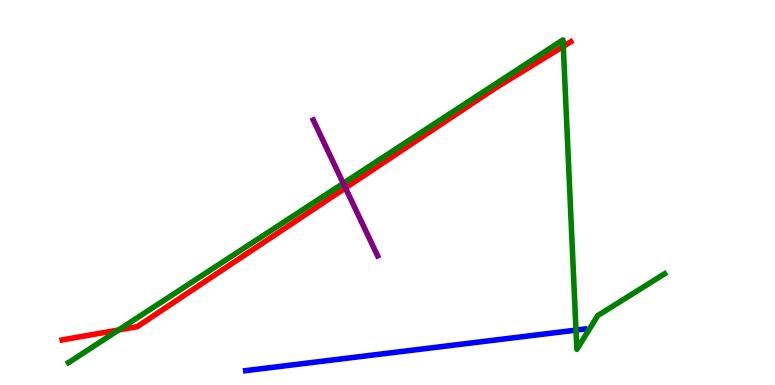[{'lines': ['blue', 'red'], 'intersections': []}, {'lines': ['green', 'red'], 'intersections': [{'x': 1.53, 'y': 1.43}, {'x': 7.27, 'y': 8.8}]}, {'lines': ['purple', 'red'], 'intersections': [{'x': 4.46, 'y': 5.12}]}, {'lines': ['blue', 'green'], 'intersections': [{'x': 7.43, 'y': 1.43}]}, {'lines': ['blue', 'purple'], 'intersections': []}, {'lines': ['green', 'purple'], 'intersections': [{'x': 4.43, 'y': 5.24}]}]